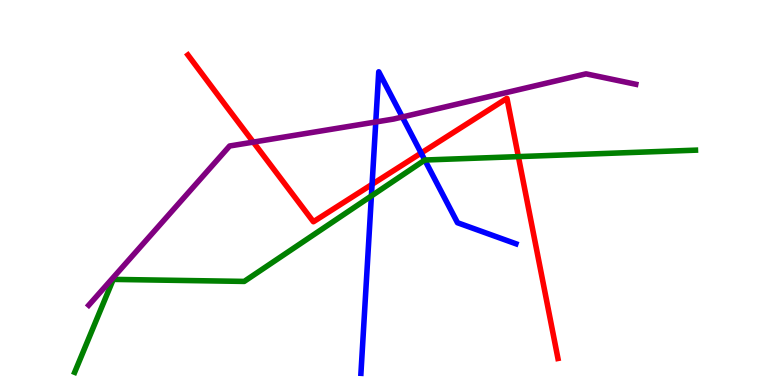[{'lines': ['blue', 'red'], 'intersections': [{'x': 4.8, 'y': 5.21}, {'x': 5.43, 'y': 6.02}]}, {'lines': ['green', 'red'], 'intersections': [{'x': 6.69, 'y': 5.93}]}, {'lines': ['purple', 'red'], 'intersections': [{'x': 3.27, 'y': 6.31}]}, {'lines': ['blue', 'green'], 'intersections': [{'x': 4.79, 'y': 4.91}, {'x': 5.48, 'y': 5.84}]}, {'lines': ['blue', 'purple'], 'intersections': [{'x': 4.85, 'y': 6.83}, {'x': 5.19, 'y': 6.96}]}, {'lines': ['green', 'purple'], 'intersections': []}]